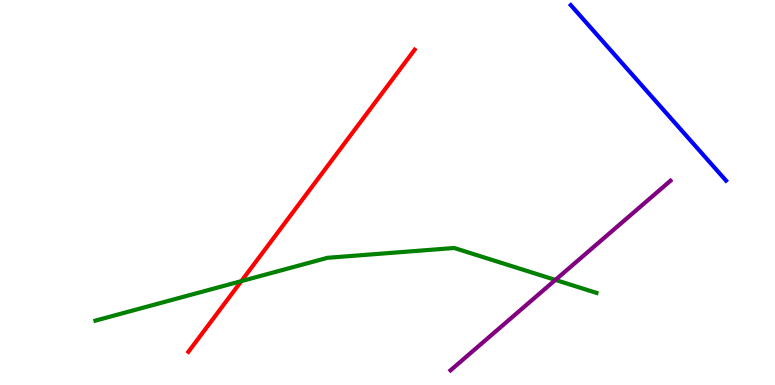[{'lines': ['blue', 'red'], 'intersections': []}, {'lines': ['green', 'red'], 'intersections': [{'x': 3.11, 'y': 2.7}]}, {'lines': ['purple', 'red'], 'intersections': []}, {'lines': ['blue', 'green'], 'intersections': []}, {'lines': ['blue', 'purple'], 'intersections': []}, {'lines': ['green', 'purple'], 'intersections': [{'x': 7.17, 'y': 2.73}]}]